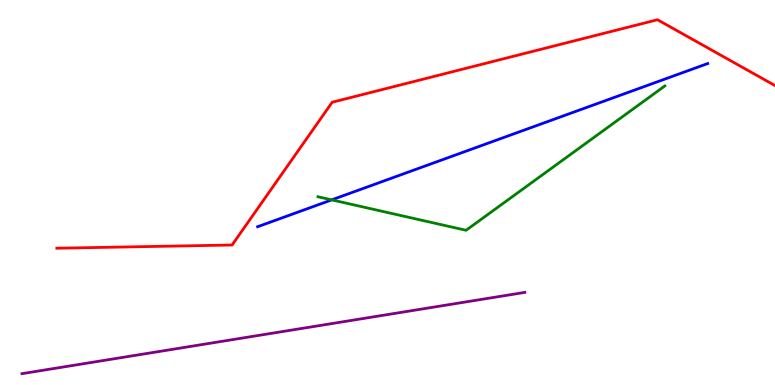[{'lines': ['blue', 'red'], 'intersections': []}, {'lines': ['green', 'red'], 'intersections': []}, {'lines': ['purple', 'red'], 'intersections': []}, {'lines': ['blue', 'green'], 'intersections': [{'x': 4.28, 'y': 4.81}]}, {'lines': ['blue', 'purple'], 'intersections': []}, {'lines': ['green', 'purple'], 'intersections': []}]